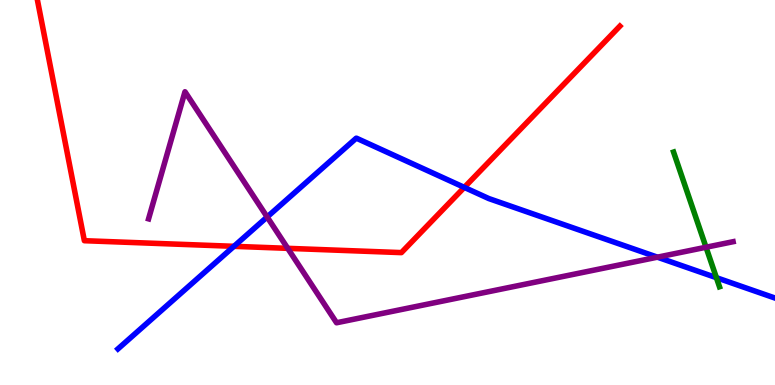[{'lines': ['blue', 'red'], 'intersections': [{'x': 3.02, 'y': 3.6}, {'x': 5.99, 'y': 5.13}]}, {'lines': ['green', 'red'], 'intersections': []}, {'lines': ['purple', 'red'], 'intersections': [{'x': 3.71, 'y': 3.55}]}, {'lines': ['blue', 'green'], 'intersections': [{'x': 9.24, 'y': 2.79}]}, {'lines': ['blue', 'purple'], 'intersections': [{'x': 3.45, 'y': 4.36}, {'x': 8.48, 'y': 3.32}]}, {'lines': ['green', 'purple'], 'intersections': [{'x': 9.11, 'y': 3.58}]}]